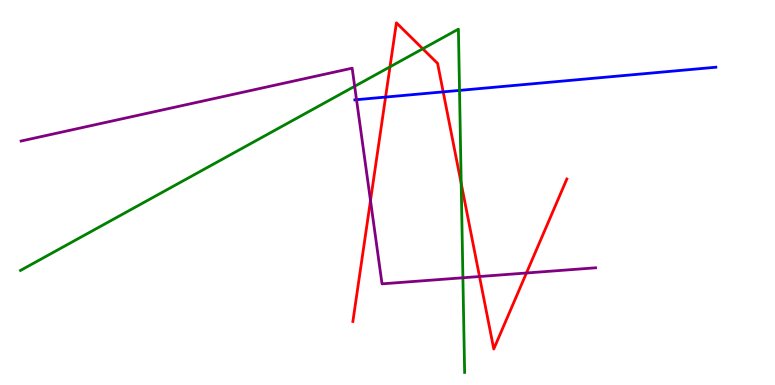[{'lines': ['blue', 'red'], 'intersections': [{'x': 4.98, 'y': 7.48}, {'x': 5.72, 'y': 7.61}]}, {'lines': ['green', 'red'], 'intersections': [{'x': 5.03, 'y': 8.26}, {'x': 5.45, 'y': 8.73}, {'x': 5.95, 'y': 5.24}]}, {'lines': ['purple', 'red'], 'intersections': [{'x': 4.78, 'y': 4.79}, {'x': 6.19, 'y': 2.82}, {'x': 6.79, 'y': 2.91}]}, {'lines': ['blue', 'green'], 'intersections': [{'x': 5.93, 'y': 7.65}]}, {'lines': ['blue', 'purple'], 'intersections': [{'x': 4.6, 'y': 7.41}]}, {'lines': ['green', 'purple'], 'intersections': [{'x': 4.58, 'y': 7.76}, {'x': 5.97, 'y': 2.79}]}]